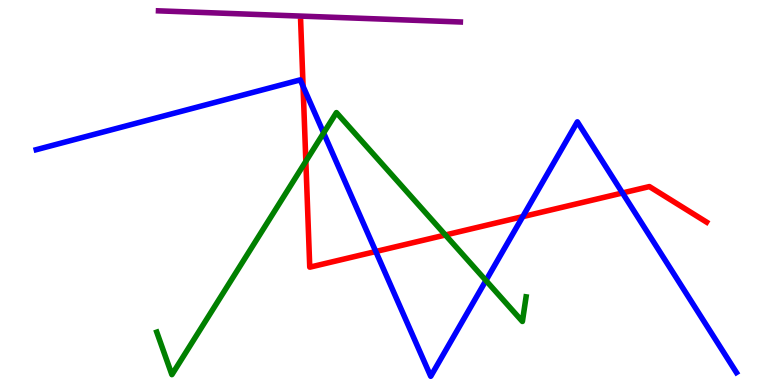[{'lines': ['blue', 'red'], 'intersections': [{'x': 3.91, 'y': 7.76}, {'x': 4.85, 'y': 3.47}, {'x': 6.75, 'y': 4.37}, {'x': 8.03, 'y': 4.99}]}, {'lines': ['green', 'red'], 'intersections': [{'x': 3.95, 'y': 5.81}, {'x': 5.75, 'y': 3.9}]}, {'lines': ['purple', 'red'], 'intersections': []}, {'lines': ['blue', 'green'], 'intersections': [{'x': 4.18, 'y': 6.55}, {'x': 6.27, 'y': 2.71}]}, {'lines': ['blue', 'purple'], 'intersections': []}, {'lines': ['green', 'purple'], 'intersections': []}]